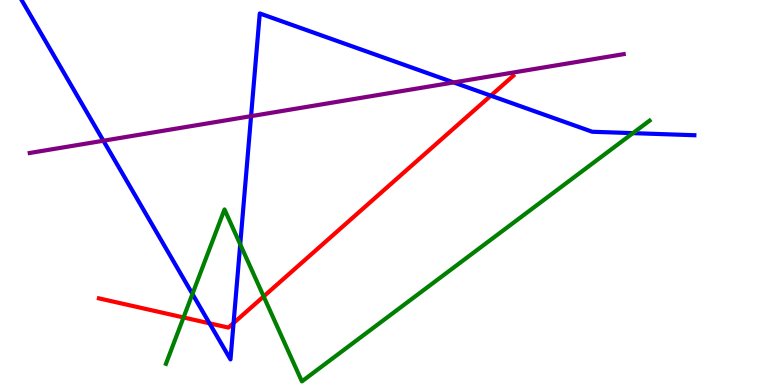[{'lines': ['blue', 'red'], 'intersections': [{'x': 2.7, 'y': 1.6}, {'x': 3.01, 'y': 1.61}, {'x': 6.33, 'y': 7.52}]}, {'lines': ['green', 'red'], 'intersections': [{'x': 2.37, 'y': 1.75}, {'x': 3.4, 'y': 2.3}]}, {'lines': ['purple', 'red'], 'intersections': []}, {'lines': ['blue', 'green'], 'intersections': [{'x': 2.48, 'y': 2.36}, {'x': 3.1, 'y': 3.65}, {'x': 8.17, 'y': 6.54}]}, {'lines': ['blue', 'purple'], 'intersections': [{'x': 1.33, 'y': 6.34}, {'x': 3.24, 'y': 6.98}, {'x': 5.85, 'y': 7.86}]}, {'lines': ['green', 'purple'], 'intersections': []}]